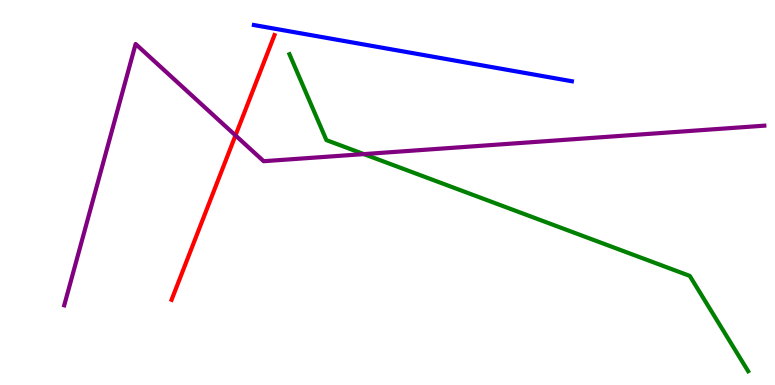[{'lines': ['blue', 'red'], 'intersections': []}, {'lines': ['green', 'red'], 'intersections': []}, {'lines': ['purple', 'red'], 'intersections': [{'x': 3.04, 'y': 6.48}]}, {'lines': ['blue', 'green'], 'intersections': []}, {'lines': ['blue', 'purple'], 'intersections': []}, {'lines': ['green', 'purple'], 'intersections': [{'x': 4.69, 'y': 6.0}]}]